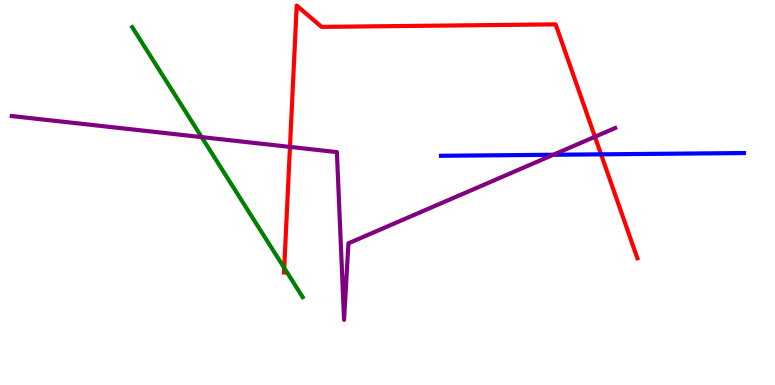[{'lines': ['blue', 'red'], 'intersections': [{'x': 7.76, 'y': 5.99}]}, {'lines': ['green', 'red'], 'intersections': [{'x': 3.67, 'y': 3.04}]}, {'lines': ['purple', 'red'], 'intersections': [{'x': 3.74, 'y': 6.18}, {'x': 7.68, 'y': 6.45}]}, {'lines': ['blue', 'green'], 'intersections': []}, {'lines': ['blue', 'purple'], 'intersections': [{'x': 7.14, 'y': 5.98}]}, {'lines': ['green', 'purple'], 'intersections': [{'x': 2.6, 'y': 6.44}]}]